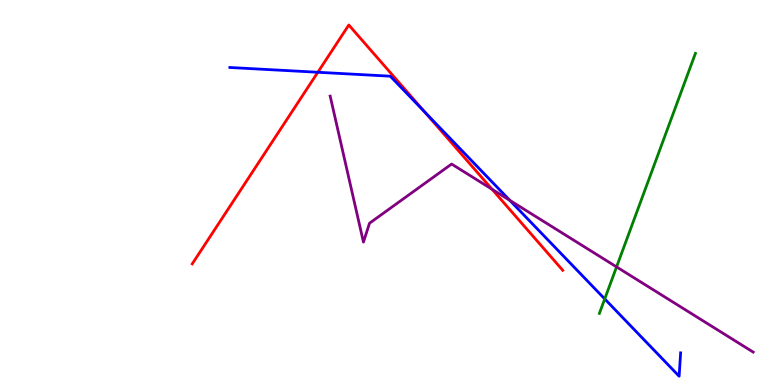[{'lines': ['blue', 'red'], 'intersections': [{'x': 4.1, 'y': 8.12}, {'x': 5.47, 'y': 7.11}]}, {'lines': ['green', 'red'], 'intersections': []}, {'lines': ['purple', 'red'], 'intersections': [{'x': 6.35, 'y': 5.08}]}, {'lines': ['blue', 'green'], 'intersections': [{'x': 7.8, 'y': 2.24}]}, {'lines': ['blue', 'purple'], 'intersections': [{'x': 6.58, 'y': 4.8}]}, {'lines': ['green', 'purple'], 'intersections': [{'x': 7.96, 'y': 3.07}]}]